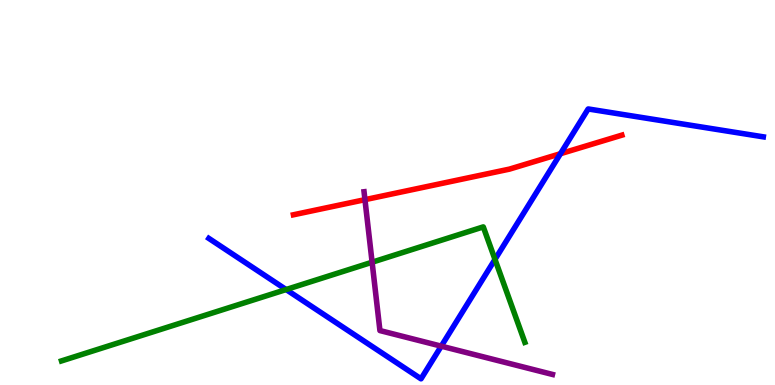[{'lines': ['blue', 'red'], 'intersections': [{'x': 7.23, 'y': 6.01}]}, {'lines': ['green', 'red'], 'intersections': []}, {'lines': ['purple', 'red'], 'intersections': [{'x': 4.71, 'y': 4.81}]}, {'lines': ['blue', 'green'], 'intersections': [{'x': 3.69, 'y': 2.48}, {'x': 6.39, 'y': 3.26}]}, {'lines': ['blue', 'purple'], 'intersections': [{'x': 5.69, 'y': 1.01}]}, {'lines': ['green', 'purple'], 'intersections': [{'x': 4.8, 'y': 3.19}]}]